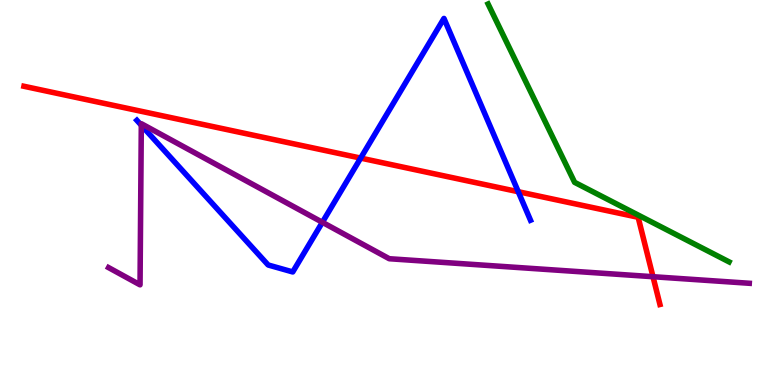[{'lines': ['blue', 'red'], 'intersections': [{'x': 4.65, 'y': 5.89}, {'x': 6.69, 'y': 5.02}]}, {'lines': ['green', 'red'], 'intersections': []}, {'lines': ['purple', 'red'], 'intersections': [{'x': 8.43, 'y': 2.81}]}, {'lines': ['blue', 'green'], 'intersections': []}, {'lines': ['blue', 'purple'], 'intersections': [{'x': 1.82, 'y': 6.75}, {'x': 4.16, 'y': 4.23}]}, {'lines': ['green', 'purple'], 'intersections': []}]